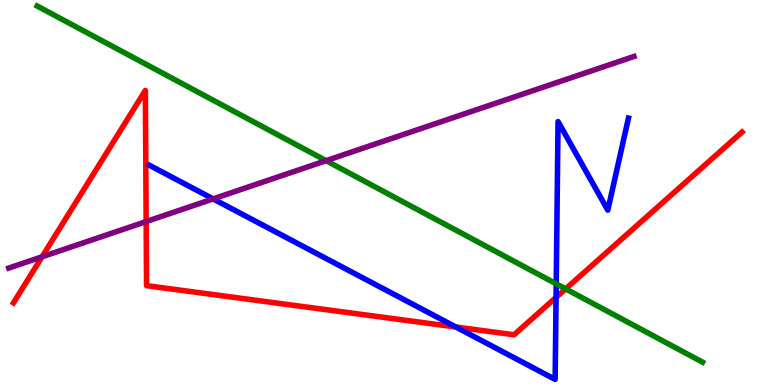[{'lines': ['blue', 'red'], 'intersections': [{'x': 5.88, 'y': 1.51}, {'x': 7.18, 'y': 2.28}]}, {'lines': ['green', 'red'], 'intersections': [{'x': 7.3, 'y': 2.5}]}, {'lines': ['purple', 'red'], 'intersections': [{'x': 0.543, 'y': 3.33}, {'x': 1.89, 'y': 4.25}]}, {'lines': ['blue', 'green'], 'intersections': [{'x': 7.18, 'y': 2.63}]}, {'lines': ['blue', 'purple'], 'intersections': [{'x': 2.75, 'y': 4.83}]}, {'lines': ['green', 'purple'], 'intersections': [{'x': 4.21, 'y': 5.83}]}]